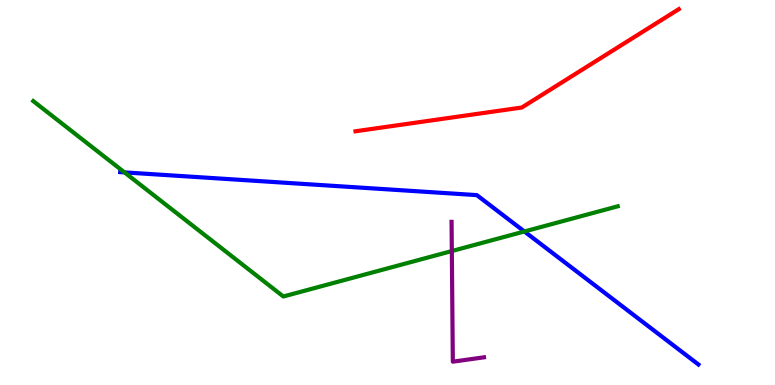[{'lines': ['blue', 'red'], 'intersections': []}, {'lines': ['green', 'red'], 'intersections': []}, {'lines': ['purple', 'red'], 'intersections': []}, {'lines': ['blue', 'green'], 'intersections': [{'x': 1.61, 'y': 5.52}, {'x': 6.77, 'y': 3.99}]}, {'lines': ['blue', 'purple'], 'intersections': []}, {'lines': ['green', 'purple'], 'intersections': [{'x': 5.83, 'y': 3.48}]}]